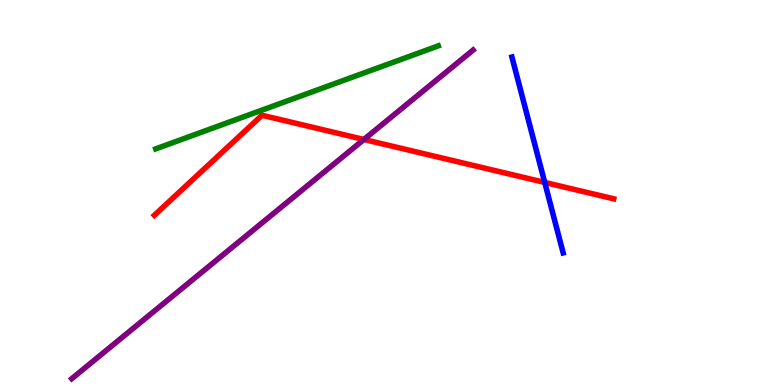[{'lines': ['blue', 'red'], 'intersections': [{'x': 7.03, 'y': 5.26}]}, {'lines': ['green', 'red'], 'intersections': []}, {'lines': ['purple', 'red'], 'intersections': [{'x': 4.7, 'y': 6.38}]}, {'lines': ['blue', 'green'], 'intersections': []}, {'lines': ['blue', 'purple'], 'intersections': []}, {'lines': ['green', 'purple'], 'intersections': []}]